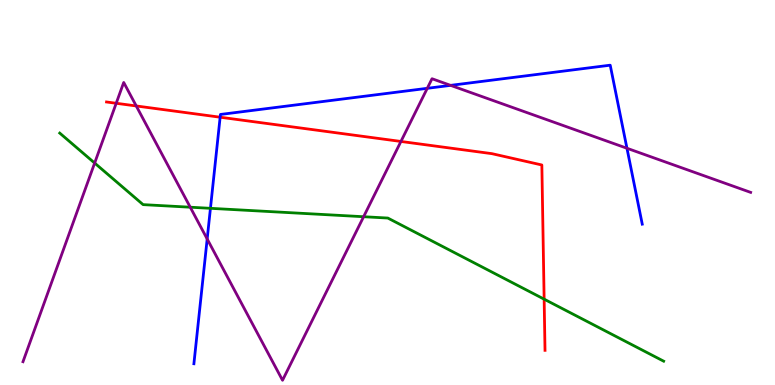[{'lines': ['blue', 'red'], 'intersections': [{'x': 2.84, 'y': 6.96}]}, {'lines': ['green', 'red'], 'intersections': [{'x': 7.02, 'y': 2.23}]}, {'lines': ['purple', 'red'], 'intersections': [{'x': 1.5, 'y': 7.32}, {'x': 1.76, 'y': 7.25}, {'x': 5.17, 'y': 6.33}]}, {'lines': ['blue', 'green'], 'intersections': [{'x': 2.72, 'y': 4.59}]}, {'lines': ['blue', 'purple'], 'intersections': [{'x': 2.67, 'y': 3.79}, {'x': 5.51, 'y': 7.71}, {'x': 5.81, 'y': 7.78}, {'x': 8.09, 'y': 6.15}]}, {'lines': ['green', 'purple'], 'intersections': [{'x': 1.22, 'y': 5.77}, {'x': 2.45, 'y': 4.62}, {'x': 4.69, 'y': 4.37}]}]